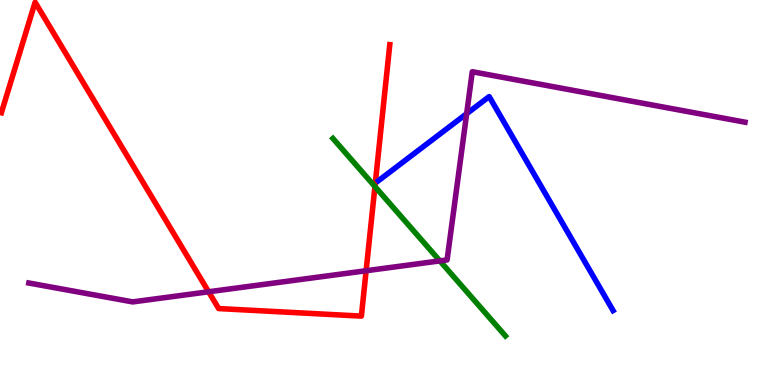[{'lines': ['blue', 'red'], 'intersections': []}, {'lines': ['green', 'red'], 'intersections': [{'x': 4.84, 'y': 5.15}]}, {'lines': ['purple', 'red'], 'intersections': [{'x': 2.69, 'y': 2.42}, {'x': 4.72, 'y': 2.97}]}, {'lines': ['blue', 'green'], 'intersections': []}, {'lines': ['blue', 'purple'], 'intersections': [{'x': 6.02, 'y': 7.05}]}, {'lines': ['green', 'purple'], 'intersections': [{'x': 5.68, 'y': 3.22}]}]